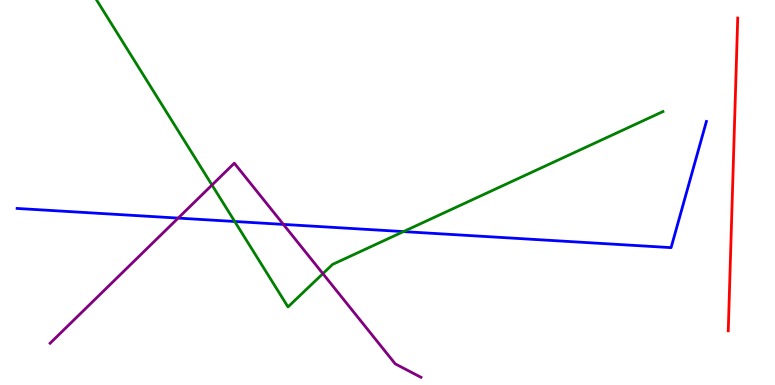[{'lines': ['blue', 'red'], 'intersections': []}, {'lines': ['green', 'red'], 'intersections': []}, {'lines': ['purple', 'red'], 'intersections': []}, {'lines': ['blue', 'green'], 'intersections': [{'x': 3.03, 'y': 4.25}, {'x': 5.21, 'y': 3.98}]}, {'lines': ['blue', 'purple'], 'intersections': [{'x': 2.3, 'y': 4.34}, {'x': 3.66, 'y': 4.17}]}, {'lines': ['green', 'purple'], 'intersections': [{'x': 2.74, 'y': 5.19}, {'x': 4.17, 'y': 2.89}]}]